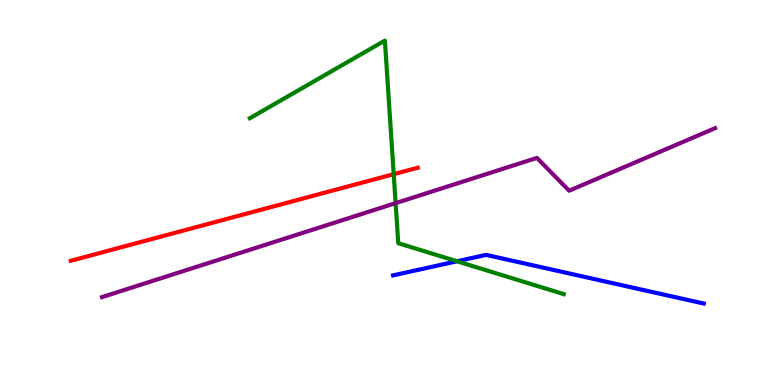[{'lines': ['blue', 'red'], 'intersections': []}, {'lines': ['green', 'red'], 'intersections': [{'x': 5.08, 'y': 5.48}]}, {'lines': ['purple', 'red'], 'intersections': []}, {'lines': ['blue', 'green'], 'intersections': [{'x': 5.9, 'y': 3.21}]}, {'lines': ['blue', 'purple'], 'intersections': []}, {'lines': ['green', 'purple'], 'intersections': [{'x': 5.1, 'y': 4.72}]}]